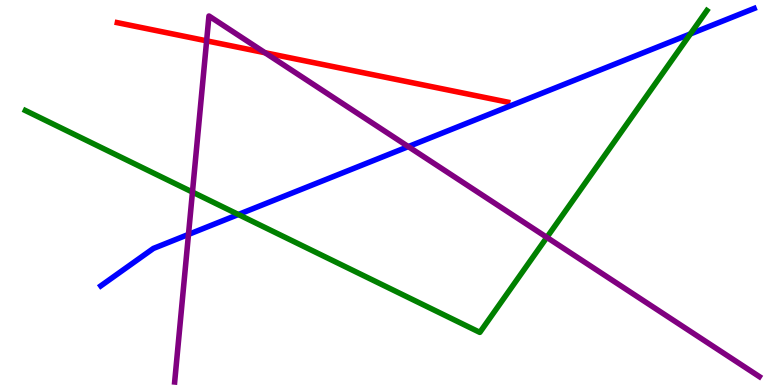[{'lines': ['blue', 'red'], 'intersections': []}, {'lines': ['green', 'red'], 'intersections': []}, {'lines': ['purple', 'red'], 'intersections': [{'x': 2.67, 'y': 8.94}, {'x': 3.42, 'y': 8.63}]}, {'lines': ['blue', 'green'], 'intersections': [{'x': 3.08, 'y': 4.43}, {'x': 8.91, 'y': 9.12}]}, {'lines': ['blue', 'purple'], 'intersections': [{'x': 2.43, 'y': 3.91}, {'x': 5.27, 'y': 6.19}]}, {'lines': ['green', 'purple'], 'intersections': [{'x': 2.48, 'y': 5.01}, {'x': 7.06, 'y': 3.83}]}]